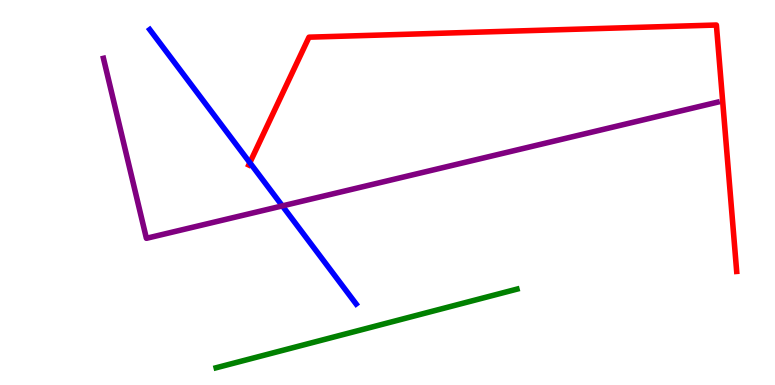[{'lines': ['blue', 'red'], 'intersections': [{'x': 3.22, 'y': 5.77}]}, {'lines': ['green', 'red'], 'intersections': []}, {'lines': ['purple', 'red'], 'intersections': []}, {'lines': ['blue', 'green'], 'intersections': []}, {'lines': ['blue', 'purple'], 'intersections': [{'x': 3.64, 'y': 4.65}]}, {'lines': ['green', 'purple'], 'intersections': []}]